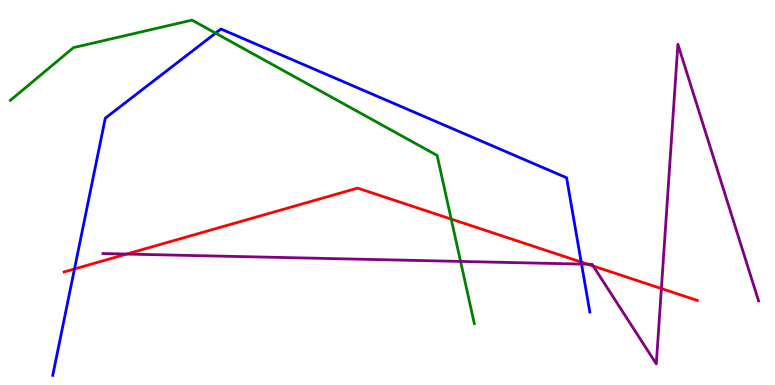[{'lines': ['blue', 'red'], 'intersections': [{'x': 0.961, 'y': 3.01}, {'x': 7.5, 'y': 3.19}]}, {'lines': ['green', 'red'], 'intersections': [{'x': 5.82, 'y': 4.31}]}, {'lines': ['purple', 'red'], 'intersections': [{'x': 1.63, 'y': 3.4}, {'x': 7.58, 'y': 3.14}, {'x': 7.65, 'y': 3.09}, {'x': 8.53, 'y': 2.5}]}, {'lines': ['blue', 'green'], 'intersections': [{'x': 2.78, 'y': 9.14}]}, {'lines': ['blue', 'purple'], 'intersections': [{'x': 7.5, 'y': 3.14}]}, {'lines': ['green', 'purple'], 'intersections': [{'x': 5.94, 'y': 3.21}]}]